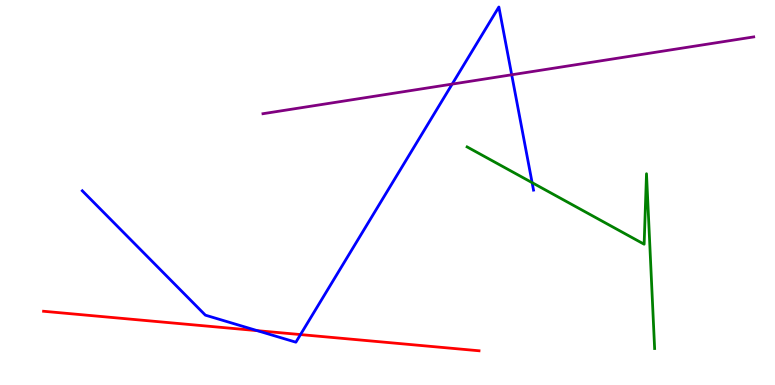[{'lines': ['blue', 'red'], 'intersections': [{'x': 3.32, 'y': 1.41}, {'x': 3.88, 'y': 1.31}]}, {'lines': ['green', 'red'], 'intersections': []}, {'lines': ['purple', 'red'], 'intersections': []}, {'lines': ['blue', 'green'], 'intersections': [{'x': 6.87, 'y': 5.26}]}, {'lines': ['blue', 'purple'], 'intersections': [{'x': 5.83, 'y': 7.82}, {'x': 6.6, 'y': 8.06}]}, {'lines': ['green', 'purple'], 'intersections': []}]